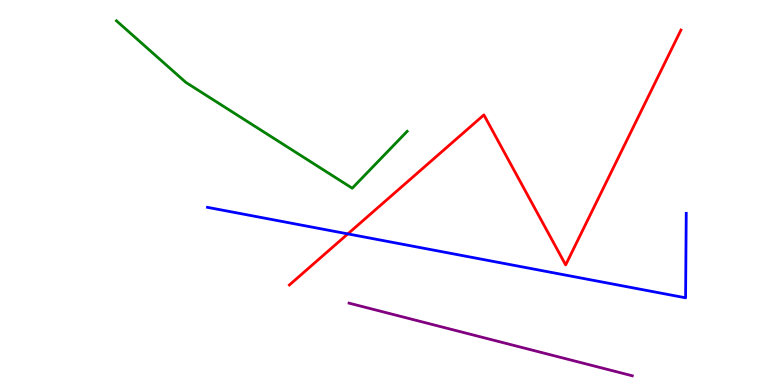[{'lines': ['blue', 'red'], 'intersections': [{'x': 4.49, 'y': 3.92}]}, {'lines': ['green', 'red'], 'intersections': []}, {'lines': ['purple', 'red'], 'intersections': []}, {'lines': ['blue', 'green'], 'intersections': []}, {'lines': ['blue', 'purple'], 'intersections': []}, {'lines': ['green', 'purple'], 'intersections': []}]